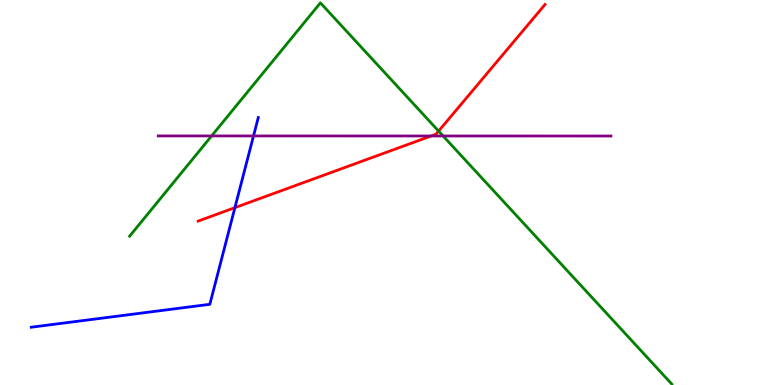[{'lines': ['blue', 'red'], 'intersections': [{'x': 3.03, 'y': 4.61}]}, {'lines': ['green', 'red'], 'intersections': [{'x': 5.66, 'y': 6.6}]}, {'lines': ['purple', 'red'], 'intersections': [{'x': 5.56, 'y': 6.47}]}, {'lines': ['blue', 'green'], 'intersections': []}, {'lines': ['blue', 'purple'], 'intersections': [{'x': 3.27, 'y': 6.47}]}, {'lines': ['green', 'purple'], 'intersections': [{'x': 2.73, 'y': 6.47}, {'x': 5.72, 'y': 6.47}]}]